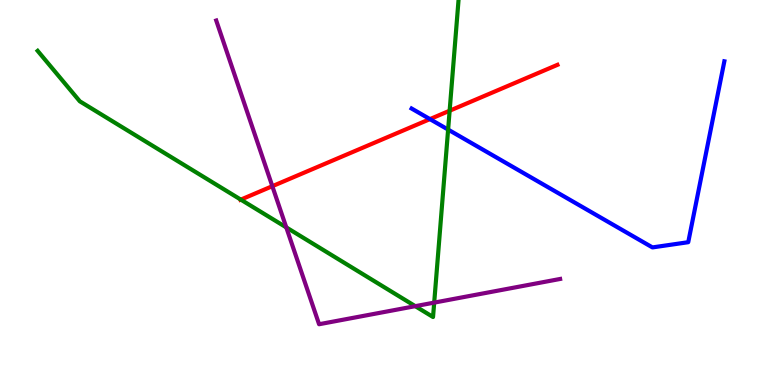[{'lines': ['blue', 'red'], 'intersections': [{'x': 5.55, 'y': 6.91}]}, {'lines': ['green', 'red'], 'intersections': [{'x': 3.11, 'y': 4.82}, {'x': 5.8, 'y': 7.12}]}, {'lines': ['purple', 'red'], 'intersections': [{'x': 3.51, 'y': 5.16}]}, {'lines': ['blue', 'green'], 'intersections': [{'x': 5.78, 'y': 6.63}]}, {'lines': ['blue', 'purple'], 'intersections': []}, {'lines': ['green', 'purple'], 'intersections': [{'x': 3.69, 'y': 4.09}, {'x': 5.36, 'y': 2.05}, {'x': 5.6, 'y': 2.14}]}]